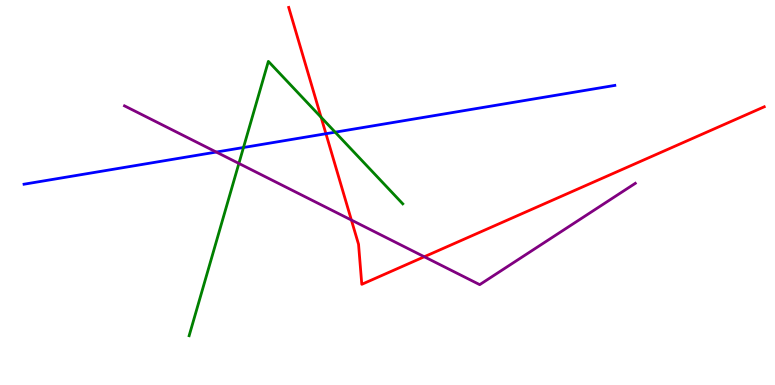[{'lines': ['blue', 'red'], 'intersections': [{'x': 4.21, 'y': 6.53}]}, {'lines': ['green', 'red'], 'intersections': [{'x': 4.14, 'y': 6.95}]}, {'lines': ['purple', 'red'], 'intersections': [{'x': 4.53, 'y': 4.28}, {'x': 5.47, 'y': 3.33}]}, {'lines': ['blue', 'green'], 'intersections': [{'x': 3.14, 'y': 6.17}, {'x': 4.32, 'y': 6.57}]}, {'lines': ['blue', 'purple'], 'intersections': [{'x': 2.79, 'y': 6.05}]}, {'lines': ['green', 'purple'], 'intersections': [{'x': 3.08, 'y': 5.75}]}]